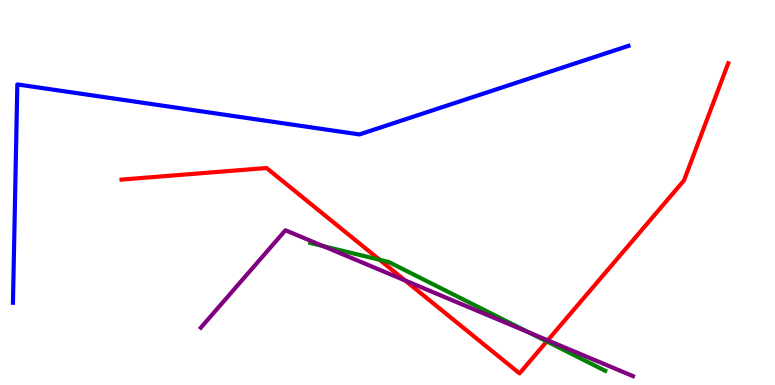[{'lines': ['blue', 'red'], 'intersections': []}, {'lines': ['green', 'red'], 'intersections': [{'x': 4.9, 'y': 3.25}, {'x': 7.06, 'y': 1.13}]}, {'lines': ['purple', 'red'], 'intersections': [{'x': 5.23, 'y': 2.71}, {'x': 7.07, 'y': 1.16}]}, {'lines': ['blue', 'green'], 'intersections': []}, {'lines': ['blue', 'purple'], 'intersections': []}, {'lines': ['green', 'purple'], 'intersections': [{'x': 4.17, 'y': 3.61}, {'x': 6.82, 'y': 1.37}]}]